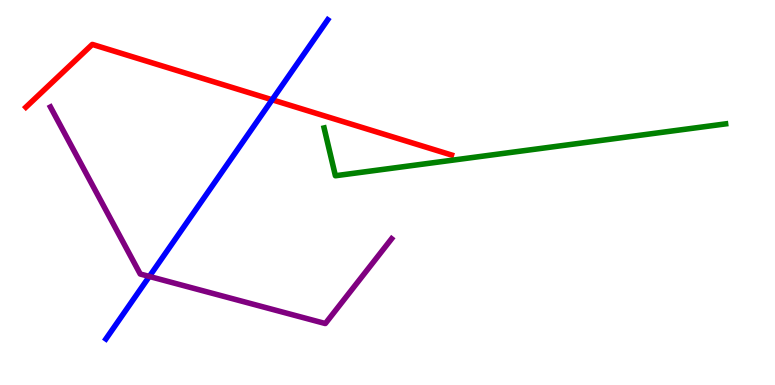[{'lines': ['blue', 'red'], 'intersections': [{'x': 3.51, 'y': 7.41}]}, {'lines': ['green', 'red'], 'intersections': []}, {'lines': ['purple', 'red'], 'intersections': []}, {'lines': ['blue', 'green'], 'intersections': []}, {'lines': ['blue', 'purple'], 'intersections': [{'x': 1.93, 'y': 2.82}]}, {'lines': ['green', 'purple'], 'intersections': []}]